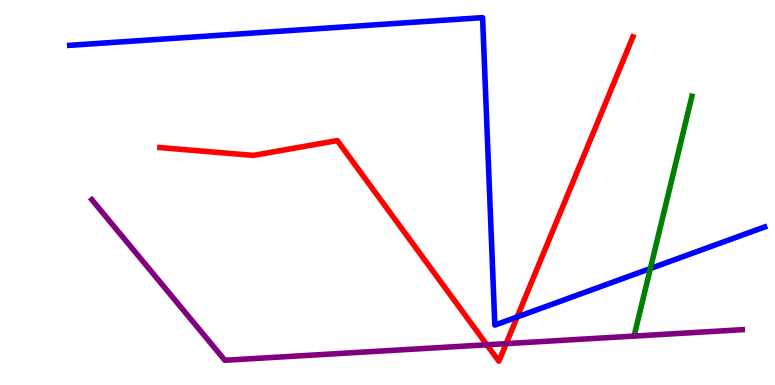[{'lines': ['blue', 'red'], 'intersections': [{'x': 6.67, 'y': 1.77}]}, {'lines': ['green', 'red'], 'intersections': []}, {'lines': ['purple', 'red'], 'intersections': [{'x': 6.28, 'y': 1.04}, {'x': 6.53, 'y': 1.07}]}, {'lines': ['blue', 'green'], 'intersections': [{'x': 8.39, 'y': 3.03}]}, {'lines': ['blue', 'purple'], 'intersections': []}, {'lines': ['green', 'purple'], 'intersections': []}]